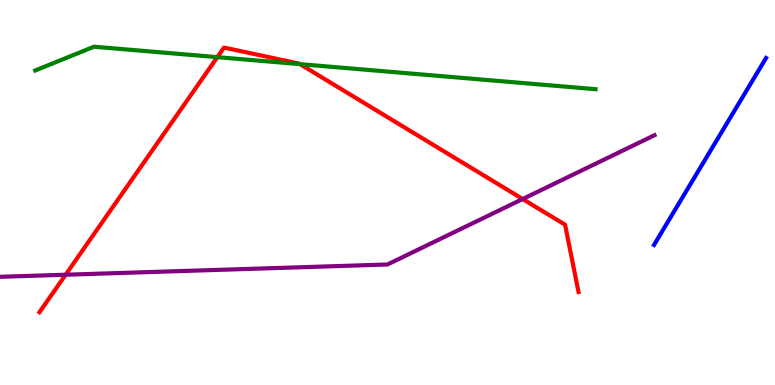[{'lines': ['blue', 'red'], 'intersections': []}, {'lines': ['green', 'red'], 'intersections': [{'x': 2.8, 'y': 8.52}, {'x': 3.87, 'y': 8.33}]}, {'lines': ['purple', 'red'], 'intersections': [{'x': 0.847, 'y': 2.86}, {'x': 6.74, 'y': 4.83}]}, {'lines': ['blue', 'green'], 'intersections': []}, {'lines': ['blue', 'purple'], 'intersections': []}, {'lines': ['green', 'purple'], 'intersections': []}]